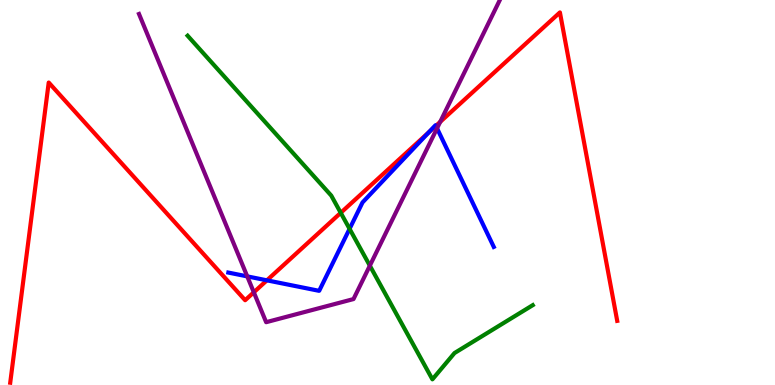[{'lines': ['blue', 'red'], 'intersections': [{'x': 3.44, 'y': 2.72}, {'x': 5.53, 'y': 6.57}, {'x': 5.62, 'y': 6.73}]}, {'lines': ['green', 'red'], 'intersections': [{'x': 4.4, 'y': 4.47}]}, {'lines': ['purple', 'red'], 'intersections': [{'x': 3.28, 'y': 2.41}, {'x': 5.68, 'y': 6.83}]}, {'lines': ['blue', 'green'], 'intersections': [{'x': 4.51, 'y': 4.06}]}, {'lines': ['blue', 'purple'], 'intersections': [{'x': 3.19, 'y': 2.82}, {'x': 5.64, 'y': 6.67}]}, {'lines': ['green', 'purple'], 'intersections': [{'x': 4.77, 'y': 3.1}]}]